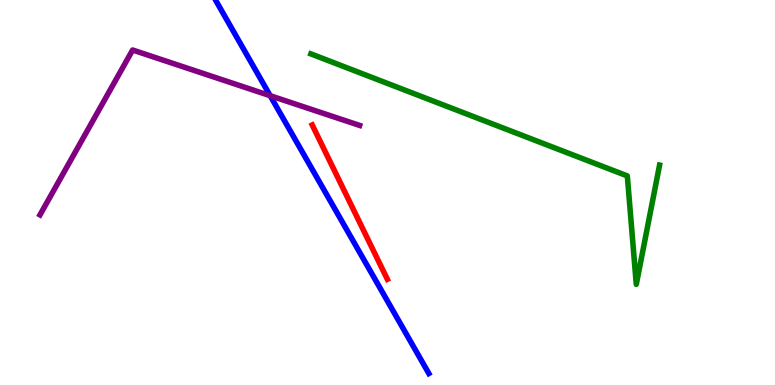[{'lines': ['blue', 'red'], 'intersections': []}, {'lines': ['green', 'red'], 'intersections': []}, {'lines': ['purple', 'red'], 'intersections': []}, {'lines': ['blue', 'green'], 'intersections': []}, {'lines': ['blue', 'purple'], 'intersections': [{'x': 3.49, 'y': 7.51}]}, {'lines': ['green', 'purple'], 'intersections': []}]